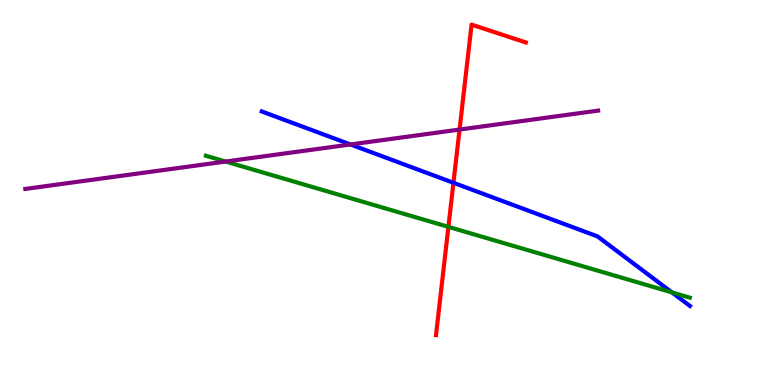[{'lines': ['blue', 'red'], 'intersections': [{'x': 5.85, 'y': 5.25}]}, {'lines': ['green', 'red'], 'intersections': [{'x': 5.79, 'y': 4.11}]}, {'lines': ['purple', 'red'], 'intersections': [{'x': 5.93, 'y': 6.63}]}, {'lines': ['blue', 'green'], 'intersections': [{'x': 8.67, 'y': 2.41}]}, {'lines': ['blue', 'purple'], 'intersections': [{'x': 4.52, 'y': 6.25}]}, {'lines': ['green', 'purple'], 'intersections': [{'x': 2.91, 'y': 5.8}]}]